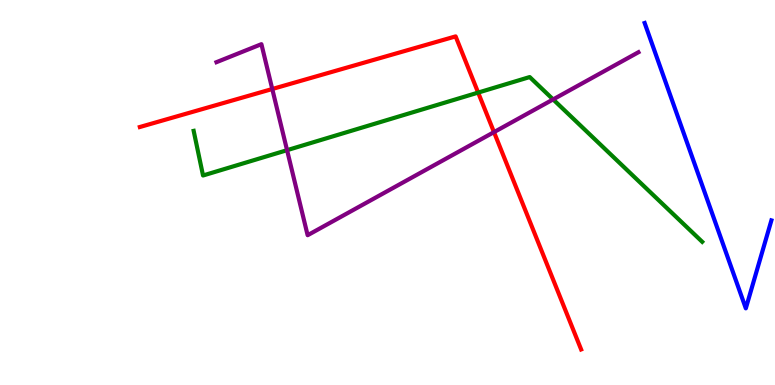[{'lines': ['blue', 'red'], 'intersections': []}, {'lines': ['green', 'red'], 'intersections': [{'x': 6.17, 'y': 7.6}]}, {'lines': ['purple', 'red'], 'intersections': [{'x': 3.51, 'y': 7.69}, {'x': 6.37, 'y': 6.57}]}, {'lines': ['blue', 'green'], 'intersections': []}, {'lines': ['blue', 'purple'], 'intersections': []}, {'lines': ['green', 'purple'], 'intersections': [{'x': 3.7, 'y': 6.1}, {'x': 7.14, 'y': 7.42}]}]